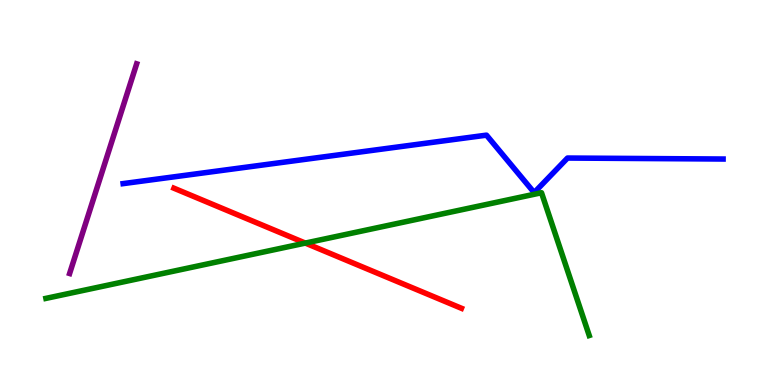[{'lines': ['blue', 'red'], 'intersections': []}, {'lines': ['green', 'red'], 'intersections': [{'x': 3.94, 'y': 3.69}]}, {'lines': ['purple', 'red'], 'intersections': []}, {'lines': ['blue', 'green'], 'intersections': []}, {'lines': ['blue', 'purple'], 'intersections': []}, {'lines': ['green', 'purple'], 'intersections': []}]